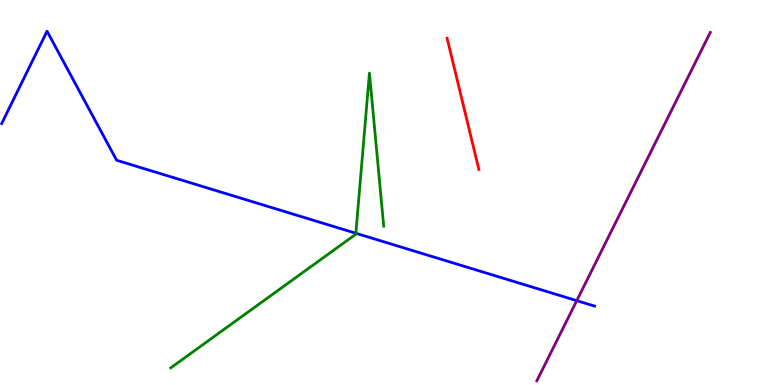[{'lines': ['blue', 'red'], 'intersections': []}, {'lines': ['green', 'red'], 'intersections': []}, {'lines': ['purple', 'red'], 'intersections': []}, {'lines': ['blue', 'green'], 'intersections': [{'x': 4.59, 'y': 3.94}]}, {'lines': ['blue', 'purple'], 'intersections': [{'x': 7.44, 'y': 2.19}]}, {'lines': ['green', 'purple'], 'intersections': []}]